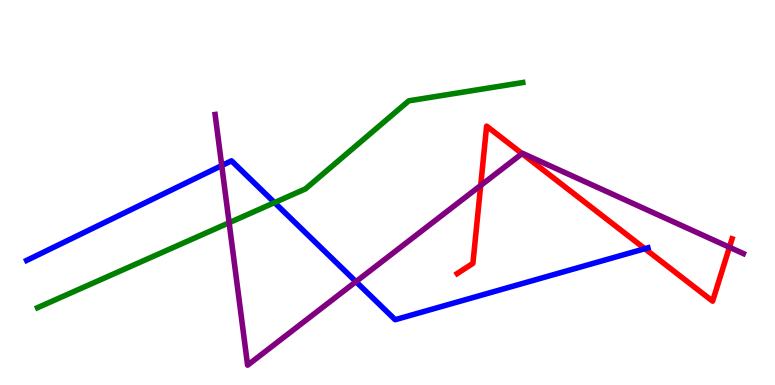[{'lines': ['blue', 'red'], 'intersections': [{'x': 8.32, 'y': 3.54}]}, {'lines': ['green', 'red'], 'intersections': []}, {'lines': ['purple', 'red'], 'intersections': [{'x': 6.2, 'y': 5.18}, {'x': 6.74, 'y': 6.01}, {'x': 9.41, 'y': 3.58}]}, {'lines': ['blue', 'green'], 'intersections': [{'x': 3.54, 'y': 4.74}]}, {'lines': ['blue', 'purple'], 'intersections': [{'x': 2.86, 'y': 5.7}, {'x': 4.59, 'y': 2.68}]}, {'lines': ['green', 'purple'], 'intersections': [{'x': 2.96, 'y': 4.22}]}]